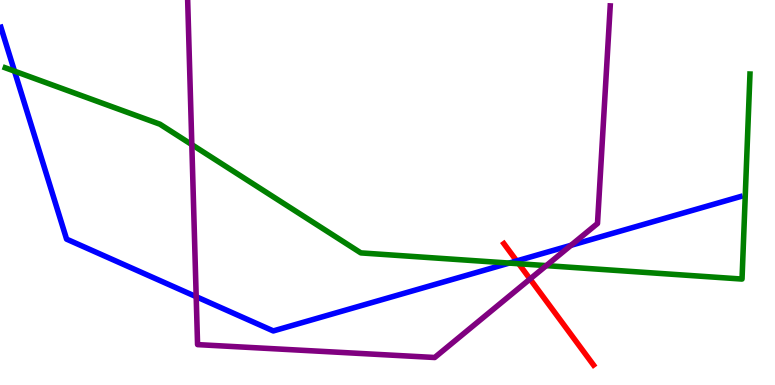[{'lines': ['blue', 'red'], 'intersections': [{'x': 6.67, 'y': 3.22}]}, {'lines': ['green', 'red'], 'intersections': [{'x': 6.69, 'y': 3.15}]}, {'lines': ['purple', 'red'], 'intersections': [{'x': 6.84, 'y': 2.75}]}, {'lines': ['blue', 'green'], 'intersections': [{'x': 0.187, 'y': 8.15}, {'x': 6.57, 'y': 3.17}]}, {'lines': ['blue', 'purple'], 'intersections': [{'x': 2.53, 'y': 2.29}, {'x': 7.37, 'y': 3.63}]}, {'lines': ['green', 'purple'], 'intersections': [{'x': 2.48, 'y': 6.24}, {'x': 7.05, 'y': 3.1}]}]